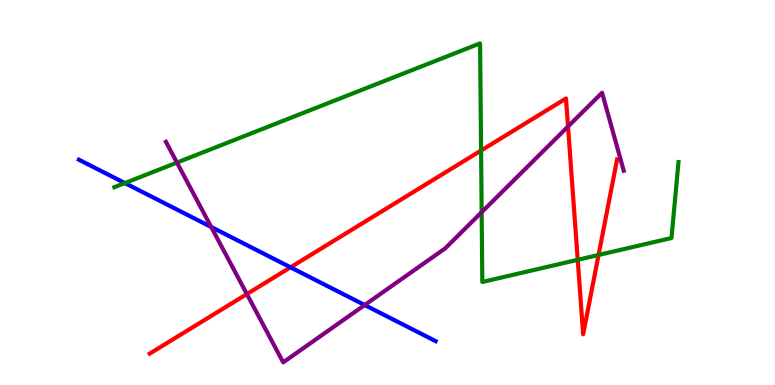[{'lines': ['blue', 'red'], 'intersections': [{'x': 3.75, 'y': 3.06}]}, {'lines': ['green', 'red'], 'intersections': [{'x': 6.21, 'y': 6.09}, {'x': 7.45, 'y': 3.25}, {'x': 7.72, 'y': 3.38}]}, {'lines': ['purple', 'red'], 'intersections': [{'x': 3.19, 'y': 2.36}, {'x': 7.33, 'y': 6.71}]}, {'lines': ['blue', 'green'], 'intersections': [{'x': 1.61, 'y': 5.25}]}, {'lines': ['blue', 'purple'], 'intersections': [{'x': 2.73, 'y': 4.1}, {'x': 4.71, 'y': 2.08}]}, {'lines': ['green', 'purple'], 'intersections': [{'x': 2.28, 'y': 5.78}, {'x': 6.22, 'y': 4.49}]}]